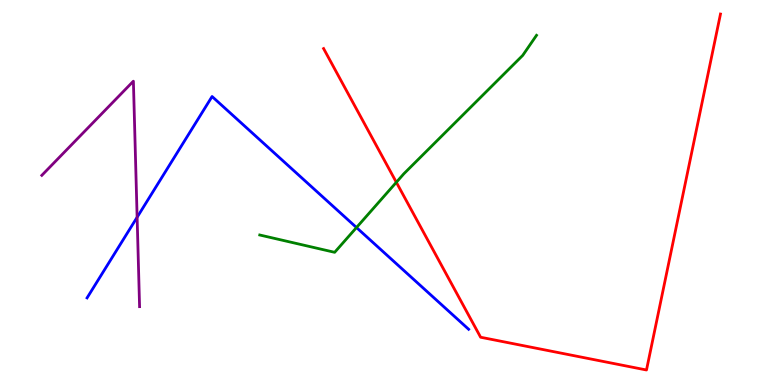[{'lines': ['blue', 'red'], 'intersections': []}, {'lines': ['green', 'red'], 'intersections': [{'x': 5.11, 'y': 5.27}]}, {'lines': ['purple', 'red'], 'intersections': []}, {'lines': ['blue', 'green'], 'intersections': [{'x': 4.6, 'y': 4.09}]}, {'lines': ['blue', 'purple'], 'intersections': [{'x': 1.77, 'y': 4.36}]}, {'lines': ['green', 'purple'], 'intersections': []}]